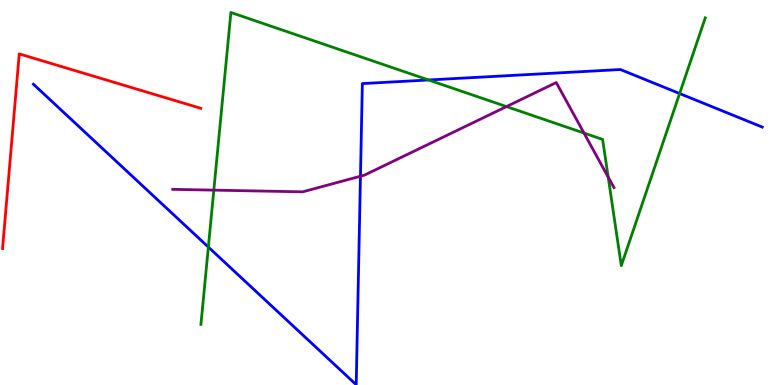[{'lines': ['blue', 'red'], 'intersections': []}, {'lines': ['green', 'red'], 'intersections': []}, {'lines': ['purple', 'red'], 'intersections': []}, {'lines': ['blue', 'green'], 'intersections': [{'x': 2.69, 'y': 3.58}, {'x': 5.53, 'y': 7.92}, {'x': 8.77, 'y': 7.57}]}, {'lines': ['blue', 'purple'], 'intersections': [{'x': 4.65, 'y': 5.42}]}, {'lines': ['green', 'purple'], 'intersections': [{'x': 2.76, 'y': 5.06}, {'x': 6.54, 'y': 7.23}, {'x': 7.54, 'y': 6.54}, {'x': 7.85, 'y': 5.4}]}]